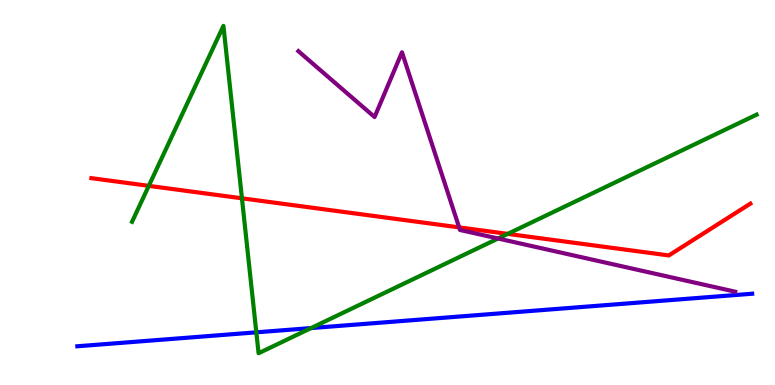[{'lines': ['blue', 'red'], 'intersections': []}, {'lines': ['green', 'red'], 'intersections': [{'x': 1.92, 'y': 5.17}, {'x': 3.12, 'y': 4.85}, {'x': 6.55, 'y': 3.93}]}, {'lines': ['purple', 'red'], 'intersections': [{'x': 5.92, 'y': 4.09}]}, {'lines': ['blue', 'green'], 'intersections': [{'x': 3.31, 'y': 1.37}, {'x': 4.01, 'y': 1.48}]}, {'lines': ['blue', 'purple'], 'intersections': []}, {'lines': ['green', 'purple'], 'intersections': [{'x': 6.43, 'y': 3.81}]}]